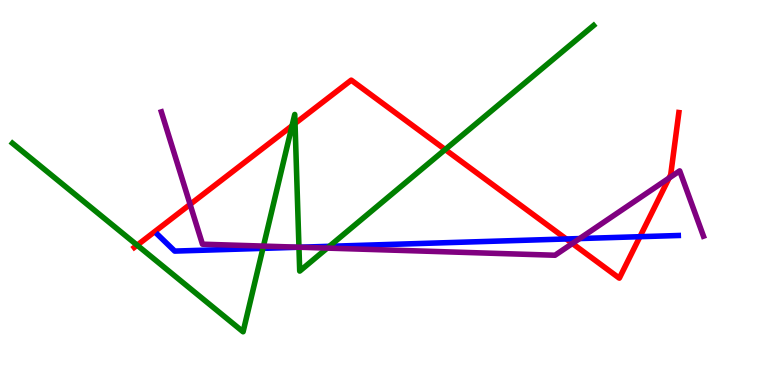[{'lines': ['blue', 'red'], 'intersections': [{'x': 7.31, 'y': 3.79}, {'x': 8.26, 'y': 3.85}]}, {'lines': ['green', 'red'], 'intersections': [{'x': 1.77, 'y': 3.63}, {'x': 3.77, 'y': 6.73}, {'x': 3.81, 'y': 6.79}, {'x': 5.74, 'y': 6.12}]}, {'lines': ['purple', 'red'], 'intersections': [{'x': 2.45, 'y': 4.69}, {'x': 7.39, 'y': 3.68}, {'x': 8.63, 'y': 5.38}]}, {'lines': ['blue', 'green'], 'intersections': [{'x': 3.39, 'y': 3.55}, {'x': 3.86, 'y': 3.58}, {'x': 4.25, 'y': 3.6}]}, {'lines': ['blue', 'purple'], 'intersections': [{'x': 3.86, 'y': 3.58}, {'x': 7.48, 'y': 3.8}]}, {'lines': ['green', 'purple'], 'intersections': [{'x': 3.4, 'y': 3.61}, {'x': 3.86, 'y': 3.58}, {'x': 4.22, 'y': 3.56}]}]